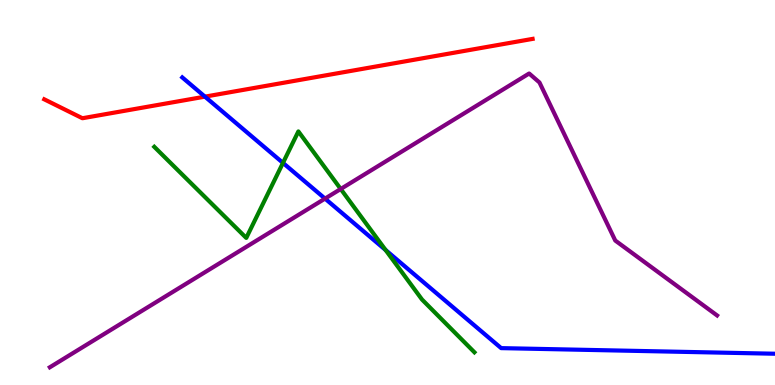[{'lines': ['blue', 'red'], 'intersections': [{'x': 2.64, 'y': 7.49}]}, {'lines': ['green', 'red'], 'intersections': []}, {'lines': ['purple', 'red'], 'intersections': []}, {'lines': ['blue', 'green'], 'intersections': [{'x': 3.65, 'y': 5.77}, {'x': 4.98, 'y': 3.51}]}, {'lines': ['blue', 'purple'], 'intersections': [{'x': 4.19, 'y': 4.84}]}, {'lines': ['green', 'purple'], 'intersections': [{'x': 4.4, 'y': 5.09}]}]